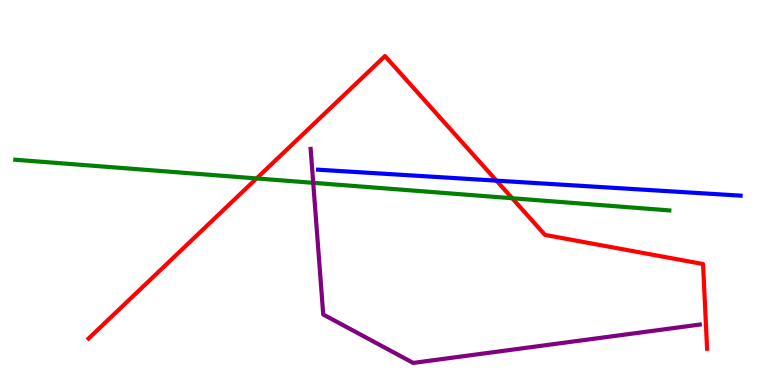[{'lines': ['blue', 'red'], 'intersections': [{'x': 6.41, 'y': 5.31}]}, {'lines': ['green', 'red'], 'intersections': [{'x': 3.31, 'y': 5.37}, {'x': 6.61, 'y': 4.85}]}, {'lines': ['purple', 'red'], 'intersections': []}, {'lines': ['blue', 'green'], 'intersections': []}, {'lines': ['blue', 'purple'], 'intersections': []}, {'lines': ['green', 'purple'], 'intersections': [{'x': 4.04, 'y': 5.25}]}]